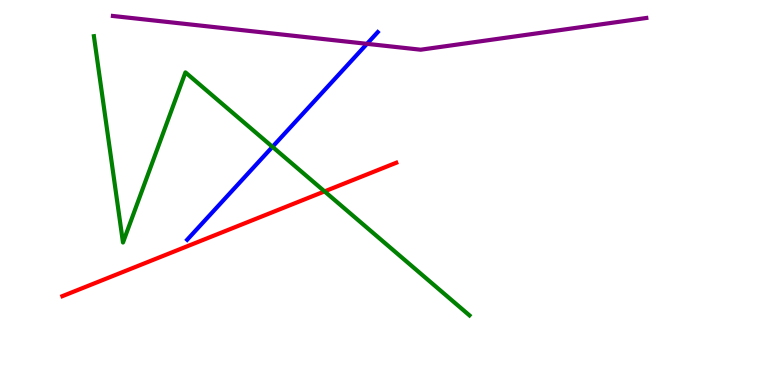[{'lines': ['blue', 'red'], 'intersections': []}, {'lines': ['green', 'red'], 'intersections': [{'x': 4.19, 'y': 5.03}]}, {'lines': ['purple', 'red'], 'intersections': []}, {'lines': ['blue', 'green'], 'intersections': [{'x': 3.52, 'y': 6.19}]}, {'lines': ['blue', 'purple'], 'intersections': [{'x': 4.74, 'y': 8.86}]}, {'lines': ['green', 'purple'], 'intersections': []}]